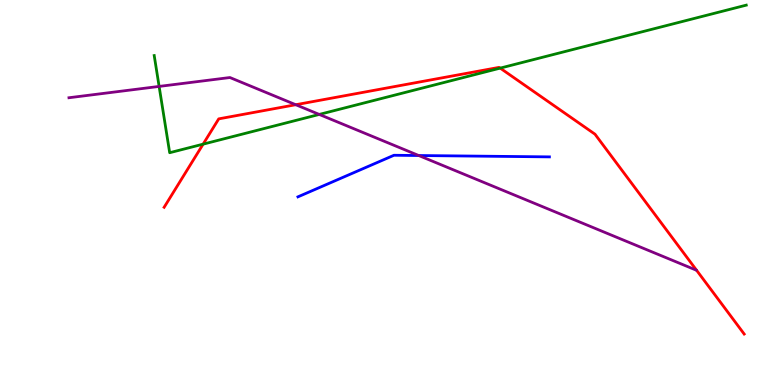[{'lines': ['blue', 'red'], 'intersections': []}, {'lines': ['green', 'red'], 'intersections': [{'x': 2.62, 'y': 6.26}, {'x': 6.45, 'y': 8.23}]}, {'lines': ['purple', 'red'], 'intersections': [{'x': 3.82, 'y': 7.28}]}, {'lines': ['blue', 'green'], 'intersections': []}, {'lines': ['blue', 'purple'], 'intersections': [{'x': 5.4, 'y': 5.96}]}, {'lines': ['green', 'purple'], 'intersections': [{'x': 2.05, 'y': 7.76}, {'x': 4.12, 'y': 7.03}]}]